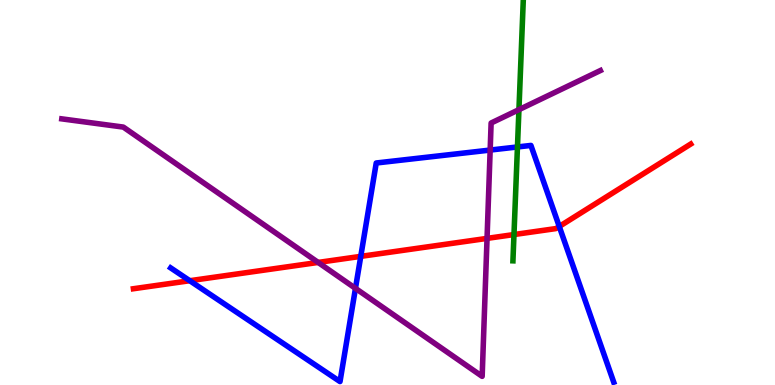[{'lines': ['blue', 'red'], 'intersections': [{'x': 2.45, 'y': 2.71}, {'x': 4.66, 'y': 3.34}, {'x': 7.22, 'y': 4.12}]}, {'lines': ['green', 'red'], 'intersections': [{'x': 6.63, 'y': 3.91}]}, {'lines': ['purple', 'red'], 'intersections': [{'x': 4.11, 'y': 3.18}, {'x': 6.28, 'y': 3.81}]}, {'lines': ['blue', 'green'], 'intersections': [{'x': 6.68, 'y': 6.18}]}, {'lines': ['blue', 'purple'], 'intersections': [{'x': 4.59, 'y': 2.51}, {'x': 6.32, 'y': 6.1}]}, {'lines': ['green', 'purple'], 'intersections': [{'x': 6.7, 'y': 7.15}]}]